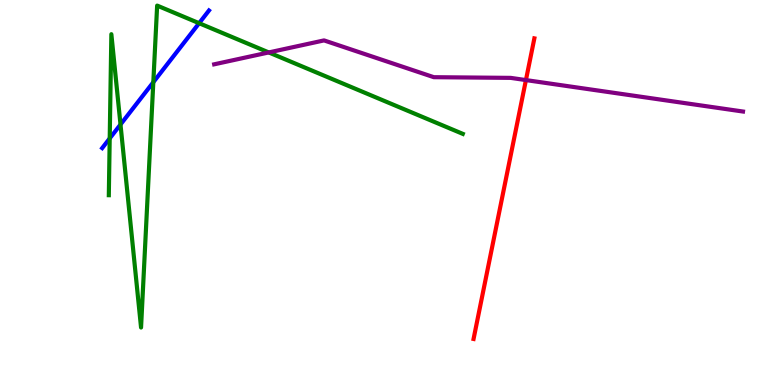[{'lines': ['blue', 'red'], 'intersections': []}, {'lines': ['green', 'red'], 'intersections': []}, {'lines': ['purple', 'red'], 'intersections': [{'x': 6.79, 'y': 7.92}]}, {'lines': ['blue', 'green'], 'intersections': [{'x': 1.42, 'y': 6.4}, {'x': 1.55, 'y': 6.77}, {'x': 1.98, 'y': 7.86}, {'x': 2.57, 'y': 9.4}]}, {'lines': ['blue', 'purple'], 'intersections': []}, {'lines': ['green', 'purple'], 'intersections': [{'x': 3.47, 'y': 8.64}]}]